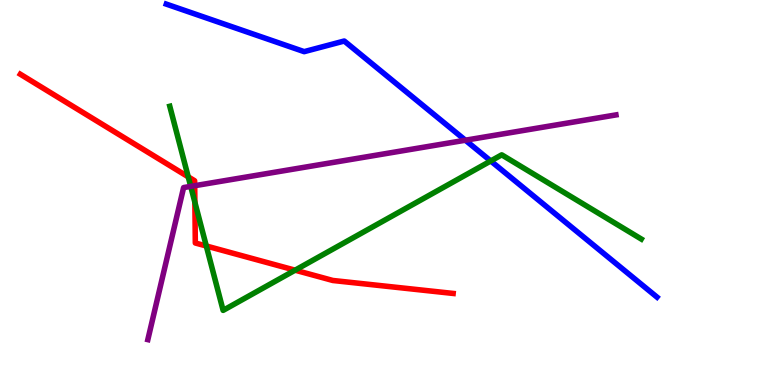[{'lines': ['blue', 'red'], 'intersections': []}, {'lines': ['green', 'red'], 'intersections': [{'x': 2.43, 'y': 5.41}, {'x': 2.51, 'y': 4.75}, {'x': 2.66, 'y': 3.61}, {'x': 3.81, 'y': 2.98}]}, {'lines': ['purple', 'red'], 'intersections': [{'x': 2.51, 'y': 5.18}]}, {'lines': ['blue', 'green'], 'intersections': [{'x': 6.33, 'y': 5.82}]}, {'lines': ['blue', 'purple'], 'intersections': [{'x': 6.01, 'y': 6.36}]}, {'lines': ['green', 'purple'], 'intersections': [{'x': 2.46, 'y': 5.16}]}]